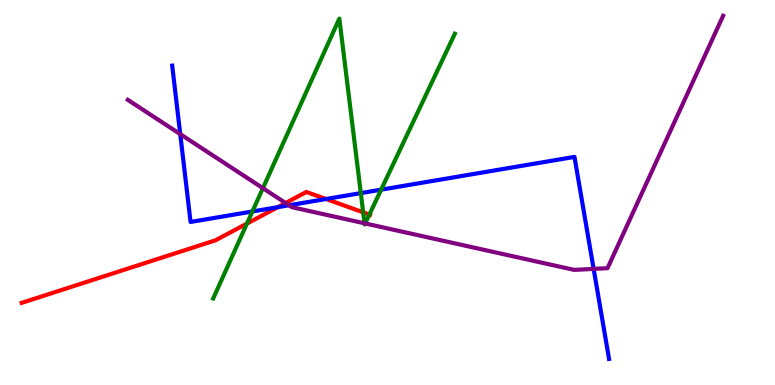[{'lines': ['blue', 'red'], 'intersections': [{'x': 3.58, 'y': 4.62}, {'x': 4.21, 'y': 4.83}]}, {'lines': ['green', 'red'], 'intersections': [{'x': 3.19, 'y': 4.19}, {'x': 4.69, 'y': 4.48}, {'x': 4.77, 'y': 4.43}]}, {'lines': ['purple', 'red'], 'intersections': [{'x': 3.69, 'y': 4.73}]}, {'lines': ['blue', 'green'], 'intersections': [{'x': 3.26, 'y': 4.51}, {'x': 4.66, 'y': 4.98}, {'x': 4.92, 'y': 5.07}]}, {'lines': ['blue', 'purple'], 'intersections': [{'x': 2.33, 'y': 6.52}, {'x': 3.73, 'y': 4.67}, {'x': 7.66, 'y': 3.02}]}, {'lines': ['green', 'purple'], 'intersections': [{'x': 3.39, 'y': 5.11}, {'x': 4.7, 'y': 4.2}, {'x': 4.71, 'y': 4.2}]}]